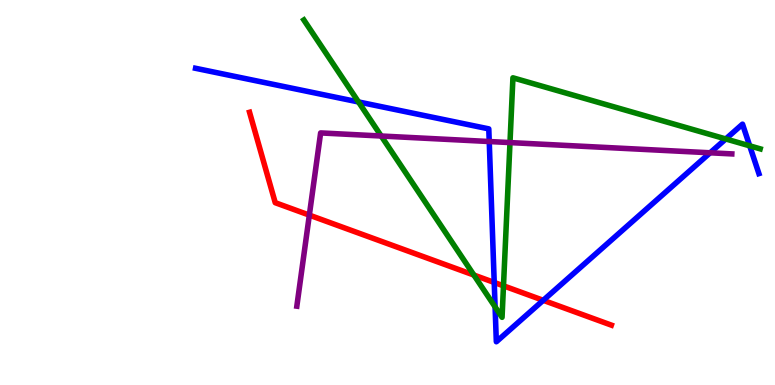[{'lines': ['blue', 'red'], 'intersections': [{'x': 6.38, 'y': 2.66}, {'x': 7.01, 'y': 2.2}]}, {'lines': ['green', 'red'], 'intersections': [{'x': 6.11, 'y': 2.86}, {'x': 6.5, 'y': 2.58}]}, {'lines': ['purple', 'red'], 'intersections': [{'x': 3.99, 'y': 4.41}]}, {'lines': ['blue', 'green'], 'intersections': [{'x': 4.63, 'y': 7.35}, {'x': 6.39, 'y': 2.03}, {'x': 9.36, 'y': 6.39}, {'x': 9.67, 'y': 6.21}]}, {'lines': ['blue', 'purple'], 'intersections': [{'x': 6.31, 'y': 6.32}, {'x': 9.16, 'y': 6.03}]}, {'lines': ['green', 'purple'], 'intersections': [{'x': 4.92, 'y': 6.47}, {'x': 6.58, 'y': 6.3}]}]